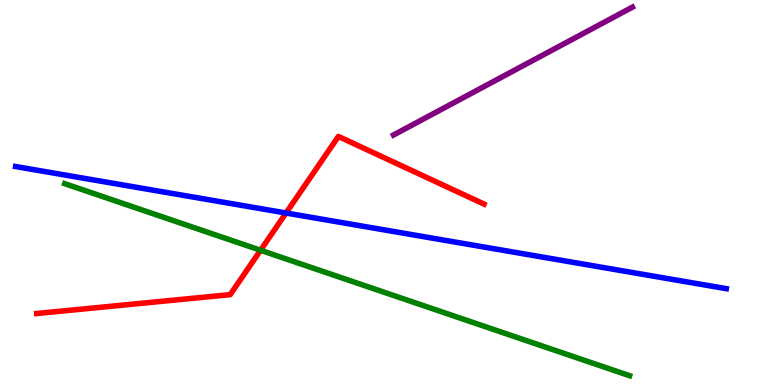[{'lines': ['blue', 'red'], 'intersections': [{'x': 3.69, 'y': 4.47}]}, {'lines': ['green', 'red'], 'intersections': [{'x': 3.36, 'y': 3.5}]}, {'lines': ['purple', 'red'], 'intersections': []}, {'lines': ['blue', 'green'], 'intersections': []}, {'lines': ['blue', 'purple'], 'intersections': []}, {'lines': ['green', 'purple'], 'intersections': []}]